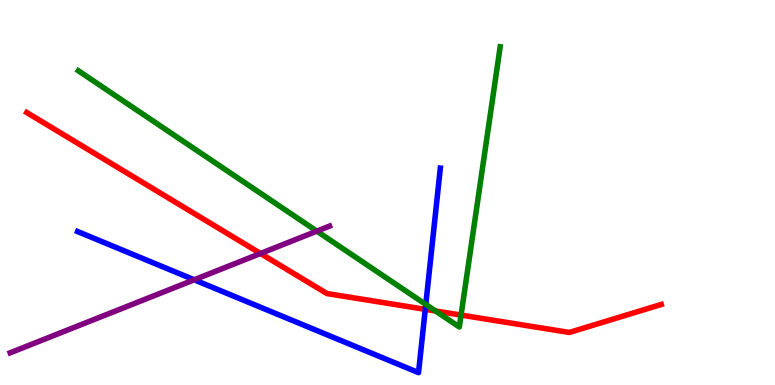[{'lines': ['blue', 'red'], 'intersections': [{'x': 5.49, 'y': 1.97}]}, {'lines': ['green', 'red'], 'intersections': [{'x': 5.62, 'y': 1.92}, {'x': 5.95, 'y': 1.82}]}, {'lines': ['purple', 'red'], 'intersections': [{'x': 3.36, 'y': 3.42}]}, {'lines': ['blue', 'green'], 'intersections': [{'x': 5.49, 'y': 2.09}]}, {'lines': ['blue', 'purple'], 'intersections': [{'x': 2.51, 'y': 2.73}]}, {'lines': ['green', 'purple'], 'intersections': [{'x': 4.09, 'y': 4.0}]}]